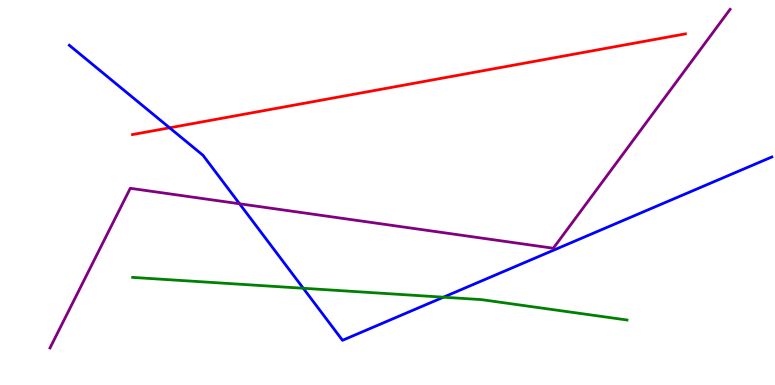[{'lines': ['blue', 'red'], 'intersections': [{'x': 2.19, 'y': 6.68}]}, {'lines': ['green', 'red'], 'intersections': []}, {'lines': ['purple', 'red'], 'intersections': []}, {'lines': ['blue', 'green'], 'intersections': [{'x': 3.91, 'y': 2.51}, {'x': 5.72, 'y': 2.28}]}, {'lines': ['blue', 'purple'], 'intersections': [{'x': 3.09, 'y': 4.71}]}, {'lines': ['green', 'purple'], 'intersections': []}]